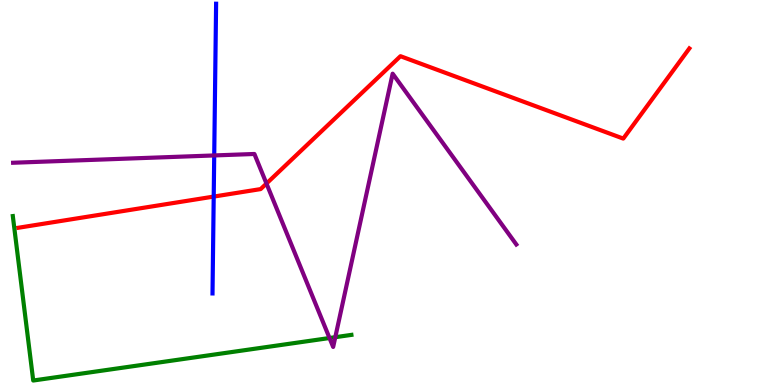[{'lines': ['blue', 'red'], 'intersections': [{'x': 2.76, 'y': 4.89}]}, {'lines': ['green', 'red'], 'intersections': []}, {'lines': ['purple', 'red'], 'intersections': [{'x': 3.44, 'y': 5.23}]}, {'lines': ['blue', 'green'], 'intersections': []}, {'lines': ['blue', 'purple'], 'intersections': [{'x': 2.76, 'y': 5.96}]}, {'lines': ['green', 'purple'], 'intersections': [{'x': 4.25, 'y': 1.22}, {'x': 4.33, 'y': 1.24}]}]